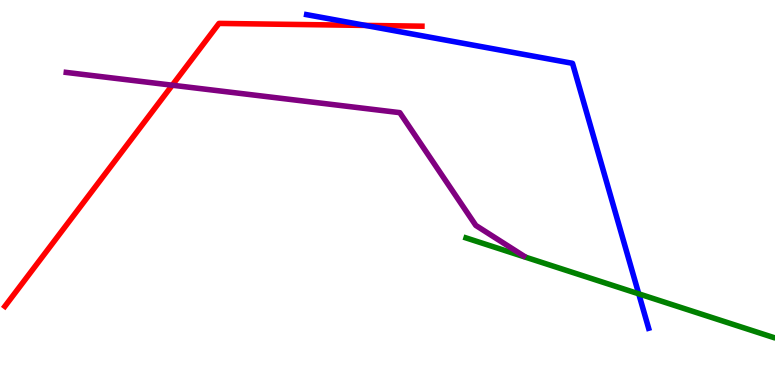[{'lines': ['blue', 'red'], 'intersections': [{'x': 4.72, 'y': 9.34}]}, {'lines': ['green', 'red'], 'intersections': []}, {'lines': ['purple', 'red'], 'intersections': [{'x': 2.22, 'y': 7.79}]}, {'lines': ['blue', 'green'], 'intersections': [{'x': 8.24, 'y': 2.37}]}, {'lines': ['blue', 'purple'], 'intersections': []}, {'lines': ['green', 'purple'], 'intersections': []}]